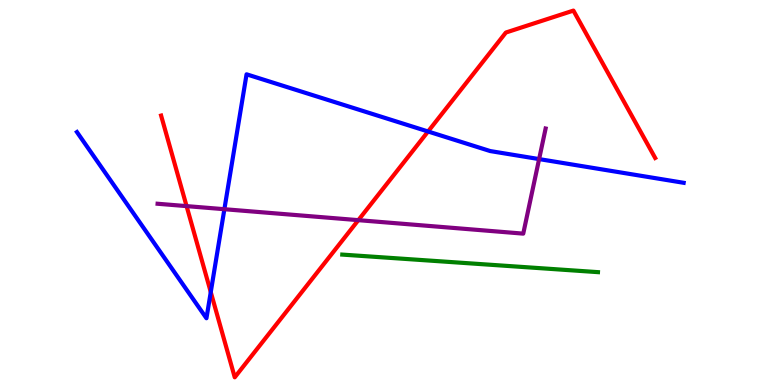[{'lines': ['blue', 'red'], 'intersections': [{'x': 2.72, 'y': 2.41}, {'x': 5.52, 'y': 6.58}]}, {'lines': ['green', 'red'], 'intersections': []}, {'lines': ['purple', 'red'], 'intersections': [{'x': 2.41, 'y': 4.65}, {'x': 4.62, 'y': 4.28}]}, {'lines': ['blue', 'green'], 'intersections': []}, {'lines': ['blue', 'purple'], 'intersections': [{'x': 2.9, 'y': 4.57}, {'x': 6.96, 'y': 5.87}]}, {'lines': ['green', 'purple'], 'intersections': []}]